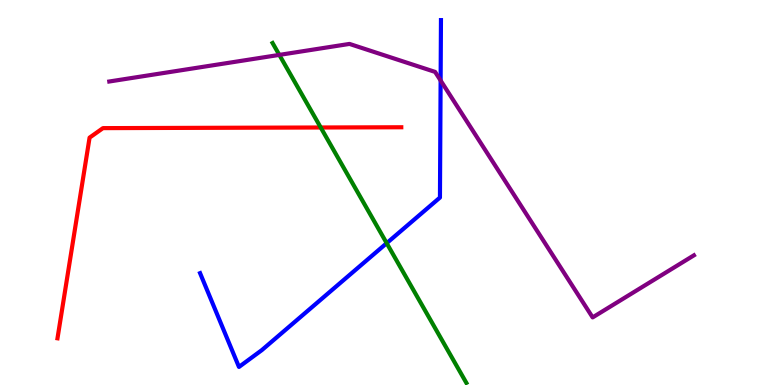[{'lines': ['blue', 'red'], 'intersections': []}, {'lines': ['green', 'red'], 'intersections': [{'x': 4.14, 'y': 6.69}]}, {'lines': ['purple', 'red'], 'intersections': []}, {'lines': ['blue', 'green'], 'intersections': [{'x': 4.99, 'y': 3.68}]}, {'lines': ['blue', 'purple'], 'intersections': [{'x': 5.69, 'y': 7.91}]}, {'lines': ['green', 'purple'], 'intersections': [{'x': 3.6, 'y': 8.57}]}]